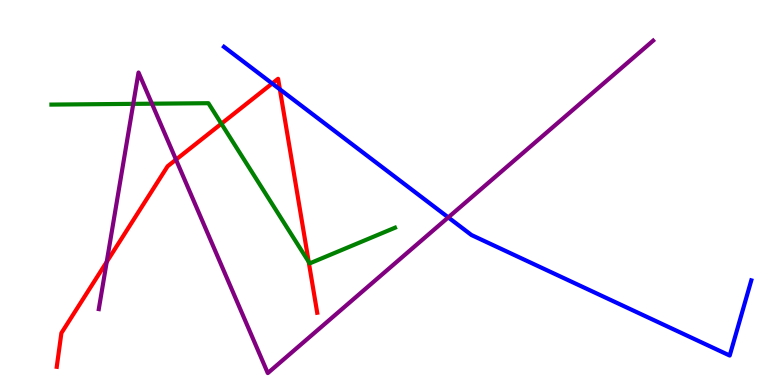[{'lines': ['blue', 'red'], 'intersections': [{'x': 3.51, 'y': 7.83}, {'x': 3.61, 'y': 7.68}]}, {'lines': ['green', 'red'], 'intersections': [{'x': 2.86, 'y': 6.79}, {'x': 3.98, 'y': 3.2}]}, {'lines': ['purple', 'red'], 'intersections': [{'x': 1.38, 'y': 3.2}, {'x': 2.27, 'y': 5.85}]}, {'lines': ['blue', 'green'], 'intersections': []}, {'lines': ['blue', 'purple'], 'intersections': [{'x': 5.78, 'y': 4.35}]}, {'lines': ['green', 'purple'], 'intersections': [{'x': 1.72, 'y': 7.3}, {'x': 1.96, 'y': 7.31}]}]